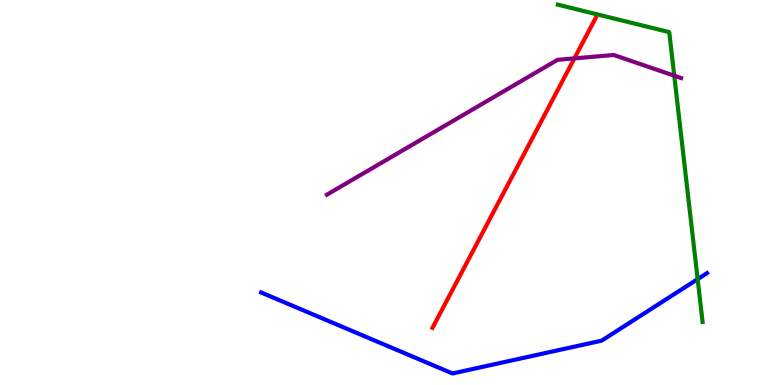[{'lines': ['blue', 'red'], 'intersections': []}, {'lines': ['green', 'red'], 'intersections': []}, {'lines': ['purple', 'red'], 'intersections': [{'x': 7.41, 'y': 8.48}]}, {'lines': ['blue', 'green'], 'intersections': [{'x': 9.0, 'y': 2.75}]}, {'lines': ['blue', 'purple'], 'intersections': []}, {'lines': ['green', 'purple'], 'intersections': [{'x': 8.7, 'y': 8.03}]}]